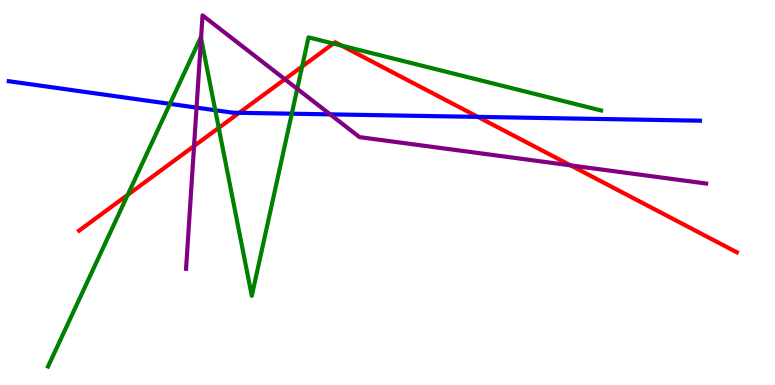[{'lines': ['blue', 'red'], 'intersections': [{'x': 3.09, 'y': 7.07}, {'x': 6.17, 'y': 6.96}]}, {'lines': ['green', 'red'], 'intersections': [{'x': 1.65, 'y': 4.94}, {'x': 2.82, 'y': 6.68}, {'x': 3.9, 'y': 8.27}, {'x': 4.3, 'y': 8.87}, {'x': 4.41, 'y': 8.82}]}, {'lines': ['purple', 'red'], 'intersections': [{'x': 2.5, 'y': 6.21}, {'x': 3.68, 'y': 7.94}, {'x': 7.36, 'y': 5.7}]}, {'lines': ['blue', 'green'], 'intersections': [{'x': 2.19, 'y': 7.3}, {'x': 2.78, 'y': 7.14}, {'x': 3.76, 'y': 7.05}]}, {'lines': ['blue', 'purple'], 'intersections': [{'x': 2.54, 'y': 7.2}, {'x': 4.26, 'y': 7.03}]}, {'lines': ['green', 'purple'], 'intersections': [{'x': 2.59, 'y': 9.01}, {'x': 3.84, 'y': 7.69}]}]